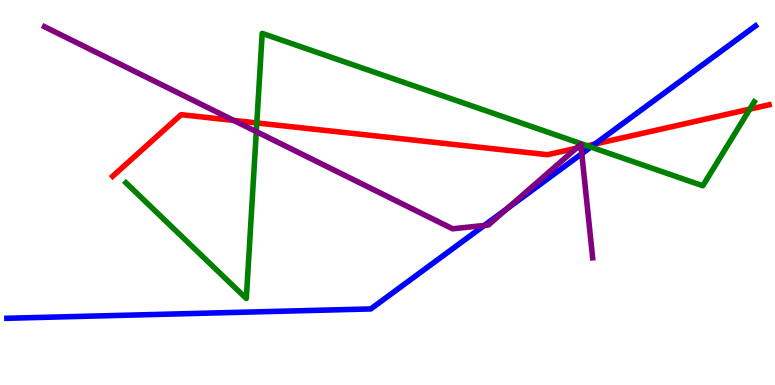[{'lines': ['blue', 'red'], 'intersections': [{'x': 7.68, 'y': 6.26}]}, {'lines': ['green', 'red'], 'intersections': [{'x': 3.31, 'y': 6.81}, {'x': 7.58, 'y': 6.21}, {'x': 9.67, 'y': 7.17}]}, {'lines': ['purple', 'red'], 'intersections': [{'x': 3.02, 'y': 6.87}, {'x': 7.44, 'y': 6.15}, {'x': 7.5, 'y': 6.18}]}, {'lines': ['blue', 'green'], 'intersections': [{'x': 7.62, 'y': 6.18}]}, {'lines': ['blue', 'purple'], 'intersections': [{'x': 6.25, 'y': 4.14}, {'x': 6.54, 'y': 4.58}, {'x': 7.51, 'y': 6.01}]}, {'lines': ['green', 'purple'], 'intersections': [{'x': 3.31, 'y': 6.58}]}]